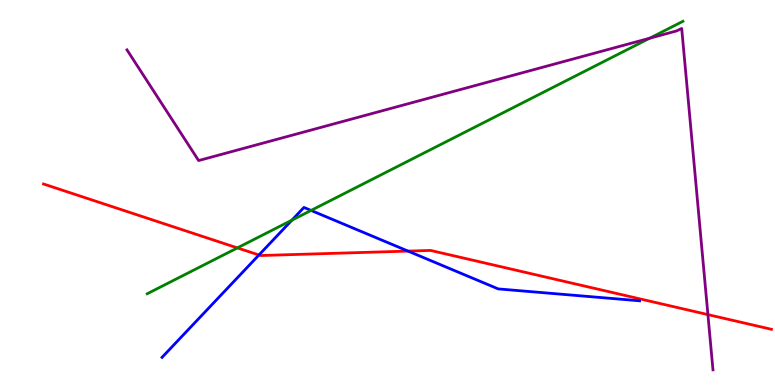[{'lines': ['blue', 'red'], 'intersections': [{'x': 3.34, 'y': 3.38}, {'x': 5.27, 'y': 3.48}]}, {'lines': ['green', 'red'], 'intersections': [{'x': 3.06, 'y': 3.56}]}, {'lines': ['purple', 'red'], 'intersections': [{'x': 9.13, 'y': 1.83}]}, {'lines': ['blue', 'green'], 'intersections': [{'x': 3.77, 'y': 4.28}, {'x': 4.01, 'y': 4.53}]}, {'lines': ['blue', 'purple'], 'intersections': []}, {'lines': ['green', 'purple'], 'intersections': [{'x': 8.38, 'y': 9.01}]}]